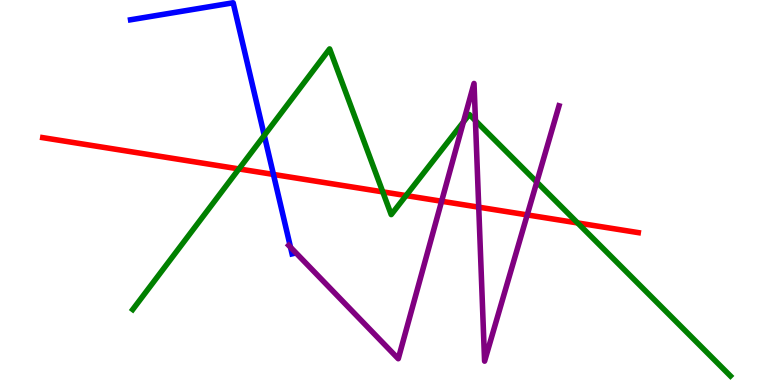[{'lines': ['blue', 'red'], 'intersections': [{'x': 3.53, 'y': 5.47}]}, {'lines': ['green', 'red'], 'intersections': [{'x': 3.08, 'y': 5.61}, {'x': 4.94, 'y': 5.02}, {'x': 5.24, 'y': 4.92}, {'x': 7.45, 'y': 4.21}]}, {'lines': ['purple', 'red'], 'intersections': [{'x': 5.7, 'y': 4.77}, {'x': 6.18, 'y': 4.62}, {'x': 6.8, 'y': 4.42}]}, {'lines': ['blue', 'green'], 'intersections': [{'x': 3.41, 'y': 6.48}]}, {'lines': ['blue', 'purple'], 'intersections': [{'x': 3.75, 'y': 3.58}]}, {'lines': ['green', 'purple'], 'intersections': [{'x': 5.98, 'y': 6.83}, {'x': 6.13, 'y': 6.87}, {'x': 6.93, 'y': 5.27}]}]